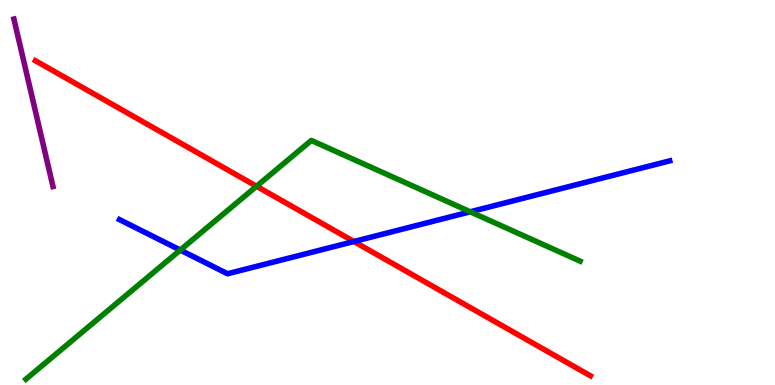[{'lines': ['blue', 'red'], 'intersections': [{'x': 4.57, 'y': 3.73}]}, {'lines': ['green', 'red'], 'intersections': [{'x': 3.31, 'y': 5.16}]}, {'lines': ['purple', 'red'], 'intersections': []}, {'lines': ['blue', 'green'], 'intersections': [{'x': 2.33, 'y': 3.5}, {'x': 6.07, 'y': 4.5}]}, {'lines': ['blue', 'purple'], 'intersections': []}, {'lines': ['green', 'purple'], 'intersections': []}]